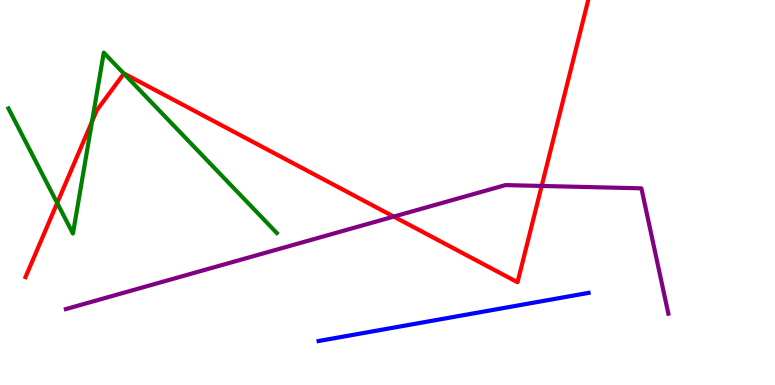[{'lines': ['blue', 'red'], 'intersections': []}, {'lines': ['green', 'red'], 'intersections': [{'x': 0.738, 'y': 4.73}, {'x': 1.19, 'y': 6.84}, {'x': 1.6, 'y': 8.09}]}, {'lines': ['purple', 'red'], 'intersections': [{'x': 5.08, 'y': 4.37}, {'x': 6.99, 'y': 5.17}]}, {'lines': ['blue', 'green'], 'intersections': []}, {'lines': ['blue', 'purple'], 'intersections': []}, {'lines': ['green', 'purple'], 'intersections': []}]